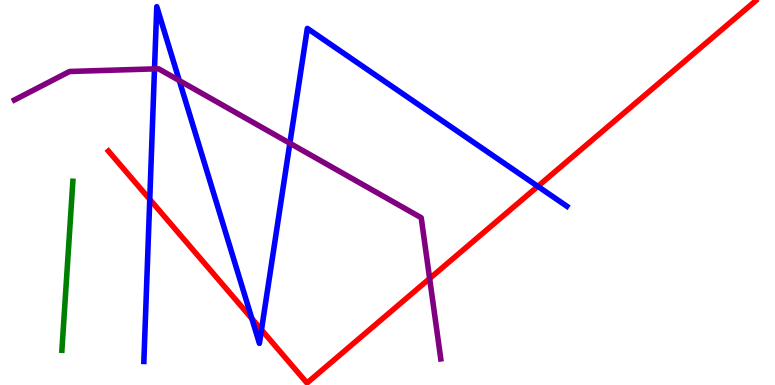[{'lines': ['blue', 'red'], 'intersections': [{'x': 1.93, 'y': 4.82}, {'x': 3.25, 'y': 1.72}, {'x': 3.37, 'y': 1.43}, {'x': 6.94, 'y': 5.16}]}, {'lines': ['green', 'red'], 'intersections': []}, {'lines': ['purple', 'red'], 'intersections': [{'x': 5.54, 'y': 2.77}]}, {'lines': ['blue', 'green'], 'intersections': []}, {'lines': ['blue', 'purple'], 'intersections': [{'x': 1.99, 'y': 8.21}, {'x': 2.31, 'y': 7.91}, {'x': 3.74, 'y': 6.28}]}, {'lines': ['green', 'purple'], 'intersections': []}]